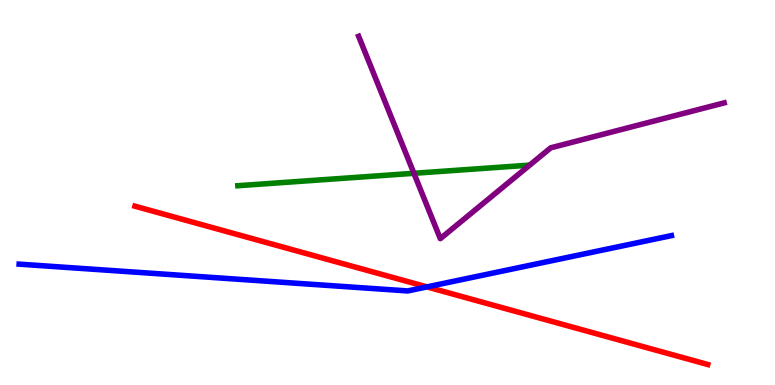[{'lines': ['blue', 'red'], 'intersections': [{'x': 5.51, 'y': 2.55}]}, {'lines': ['green', 'red'], 'intersections': []}, {'lines': ['purple', 'red'], 'intersections': []}, {'lines': ['blue', 'green'], 'intersections': []}, {'lines': ['blue', 'purple'], 'intersections': []}, {'lines': ['green', 'purple'], 'intersections': [{'x': 5.34, 'y': 5.5}]}]